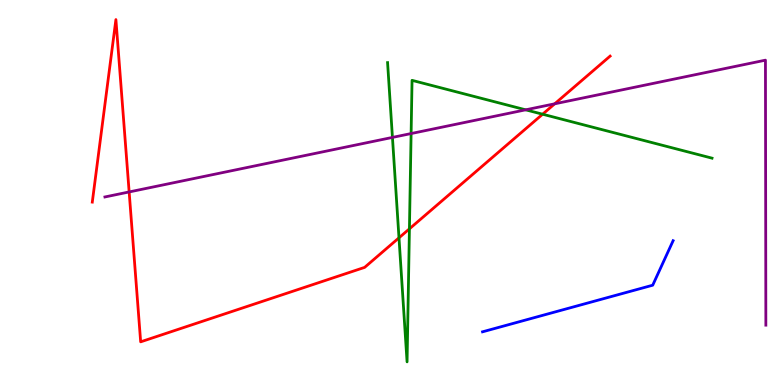[{'lines': ['blue', 'red'], 'intersections': []}, {'lines': ['green', 'red'], 'intersections': [{'x': 5.15, 'y': 3.82}, {'x': 5.28, 'y': 4.06}, {'x': 7.0, 'y': 7.03}]}, {'lines': ['purple', 'red'], 'intersections': [{'x': 1.67, 'y': 5.01}, {'x': 7.16, 'y': 7.3}]}, {'lines': ['blue', 'green'], 'intersections': []}, {'lines': ['blue', 'purple'], 'intersections': []}, {'lines': ['green', 'purple'], 'intersections': [{'x': 5.06, 'y': 6.43}, {'x': 5.3, 'y': 6.53}, {'x': 6.78, 'y': 7.15}]}]